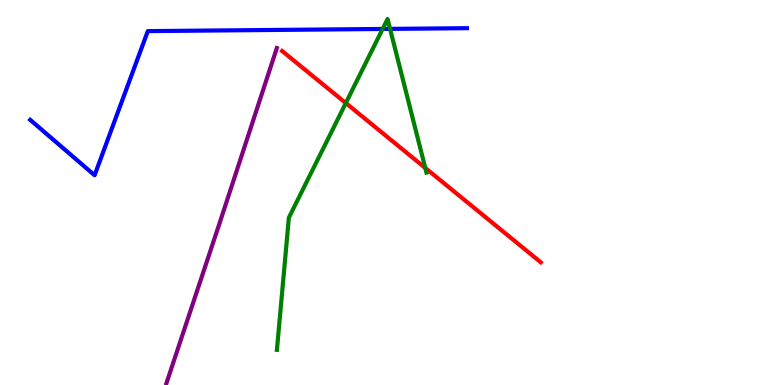[{'lines': ['blue', 'red'], 'intersections': []}, {'lines': ['green', 'red'], 'intersections': [{'x': 4.46, 'y': 7.32}, {'x': 5.49, 'y': 5.64}]}, {'lines': ['purple', 'red'], 'intersections': []}, {'lines': ['blue', 'green'], 'intersections': [{'x': 4.94, 'y': 9.25}, {'x': 5.03, 'y': 9.25}]}, {'lines': ['blue', 'purple'], 'intersections': []}, {'lines': ['green', 'purple'], 'intersections': []}]